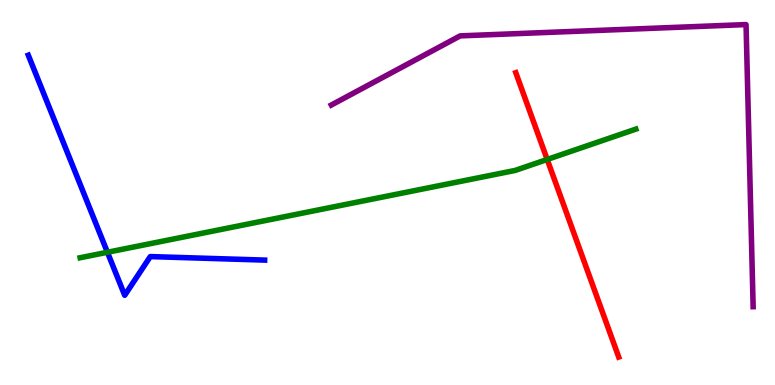[{'lines': ['blue', 'red'], 'intersections': []}, {'lines': ['green', 'red'], 'intersections': [{'x': 7.06, 'y': 5.86}]}, {'lines': ['purple', 'red'], 'intersections': []}, {'lines': ['blue', 'green'], 'intersections': [{'x': 1.39, 'y': 3.45}]}, {'lines': ['blue', 'purple'], 'intersections': []}, {'lines': ['green', 'purple'], 'intersections': []}]